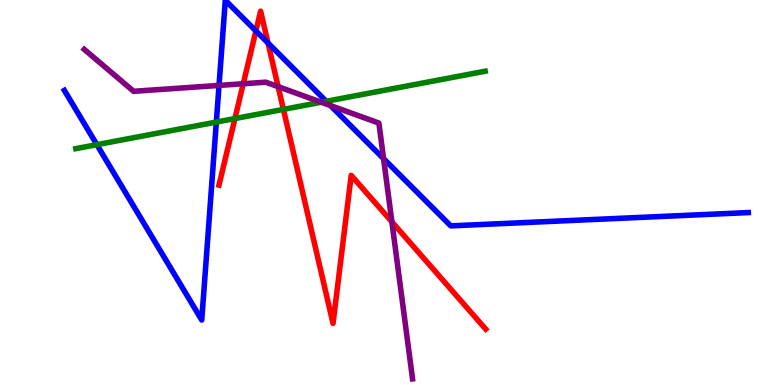[{'lines': ['blue', 'red'], 'intersections': [{'x': 3.3, 'y': 9.2}, {'x': 3.46, 'y': 8.88}]}, {'lines': ['green', 'red'], 'intersections': [{'x': 3.03, 'y': 6.92}, {'x': 3.66, 'y': 7.16}]}, {'lines': ['purple', 'red'], 'intersections': [{'x': 3.14, 'y': 7.83}, {'x': 3.59, 'y': 7.75}, {'x': 5.06, 'y': 4.24}]}, {'lines': ['blue', 'green'], 'intersections': [{'x': 1.25, 'y': 6.24}, {'x': 2.79, 'y': 6.83}, {'x': 4.21, 'y': 7.37}]}, {'lines': ['blue', 'purple'], 'intersections': [{'x': 2.83, 'y': 7.78}, {'x': 4.27, 'y': 7.26}, {'x': 4.95, 'y': 5.88}]}, {'lines': ['green', 'purple'], 'intersections': [{'x': 4.14, 'y': 7.34}]}]